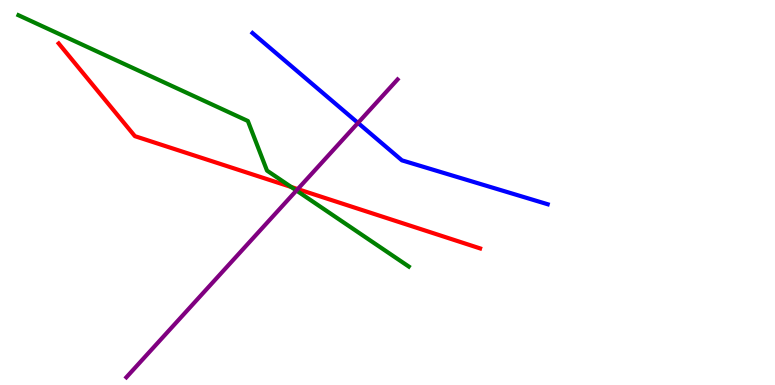[{'lines': ['blue', 'red'], 'intersections': []}, {'lines': ['green', 'red'], 'intersections': [{'x': 3.76, 'y': 5.14}]}, {'lines': ['purple', 'red'], 'intersections': [{'x': 3.84, 'y': 5.09}]}, {'lines': ['blue', 'green'], 'intersections': []}, {'lines': ['blue', 'purple'], 'intersections': [{'x': 4.62, 'y': 6.81}]}, {'lines': ['green', 'purple'], 'intersections': [{'x': 3.82, 'y': 5.05}]}]